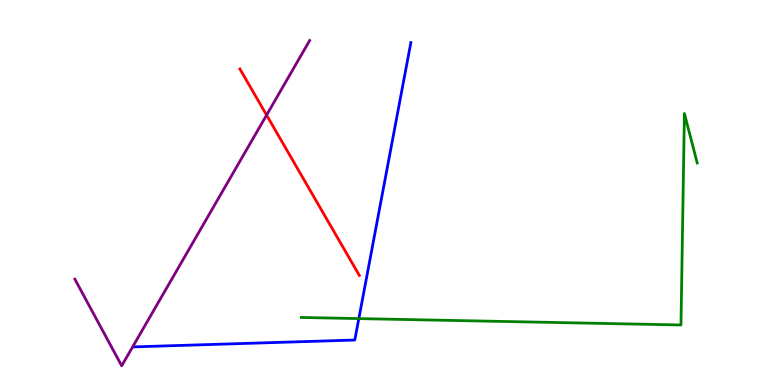[{'lines': ['blue', 'red'], 'intersections': []}, {'lines': ['green', 'red'], 'intersections': []}, {'lines': ['purple', 'red'], 'intersections': [{'x': 3.44, 'y': 7.01}]}, {'lines': ['blue', 'green'], 'intersections': [{'x': 4.63, 'y': 1.72}]}, {'lines': ['blue', 'purple'], 'intersections': []}, {'lines': ['green', 'purple'], 'intersections': []}]